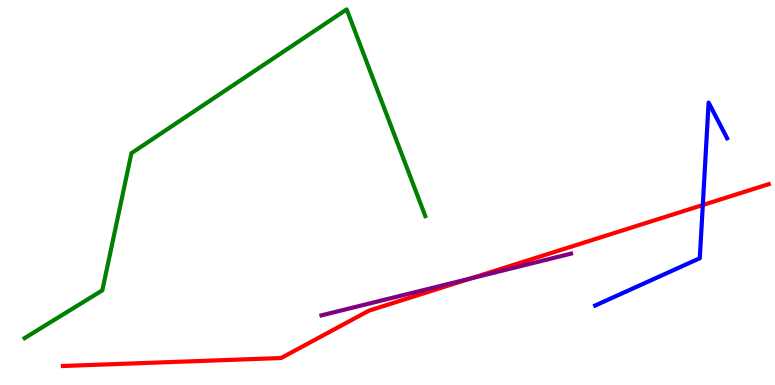[{'lines': ['blue', 'red'], 'intersections': [{'x': 9.07, 'y': 4.67}]}, {'lines': ['green', 'red'], 'intersections': []}, {'lines': ['purple', 'red'], 'intersections': [{'x': 6.08, 'y': 2.77}]}, {'lines': ['blue', 'green'], 'intersections': []}, {'lines': ['blue', 'purple'], 'intersections': []}, {'lines': ['green', 'purple'], 'intersections': []}]